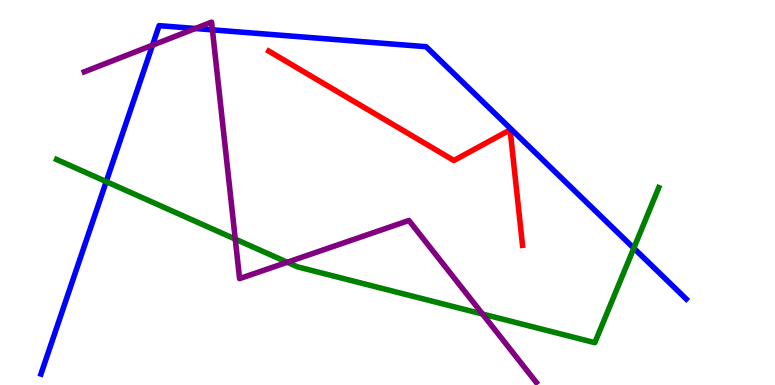[{'lines': ['blue', 'red'], 'intersections': []}, {'lines': ['green', 'red'], 'intersections': []}, {'lines': ['purple', 'red'], 'intersections': []}, {'lines': ['blue', 'green'], 'intersections': [{'x': 1.37, 'y': 5.28}, {'x': 8.18, 'y': 3.55}]}, {'lines': ['blue', 'purple'], 'intersections': [{'x': 1.97, 'y': 8.83}, {'x': 2.52, 'y': 9.26}, {'x': 2.74, 'y': 9.22}]}, {'lines': ['green', 'purple'], 'intersections': [{'x': 3.04, 'y': 3.79}, {'x': 3.71, 'y': 3.19}, {'x': 6.23, 'y': 1.84}]}]